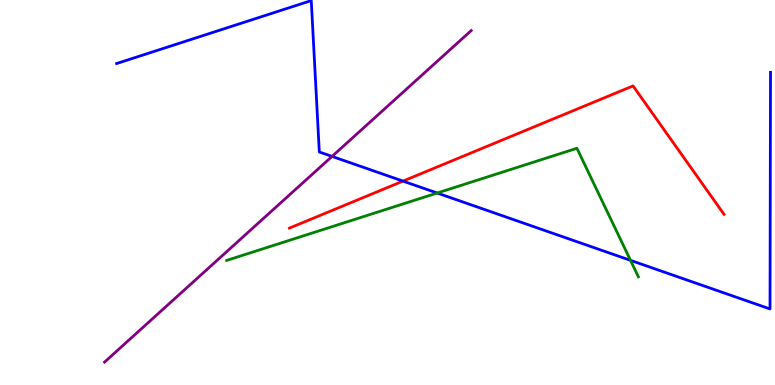[{'lines': ['blue', 'red'], 'intersections': [{'x': 5.2, 'y': 5.3}]}, {'lines': ['green', 'red'], 'intersections': []}, {'lines': ['purple', 'red'], 'intersections': []}, {'lines': ['blue', 'green'], 'intersections': [{'x': 5.64, 'y': 4.99}, {'x': 8.14, 'y': 3.24}]}, {'lines': ['blue', 'purple'], 'intersections': [{'x': 4.28, 'y': 5.94}]}, {'lines': ['green', 'purple'], 'intersections': []}]